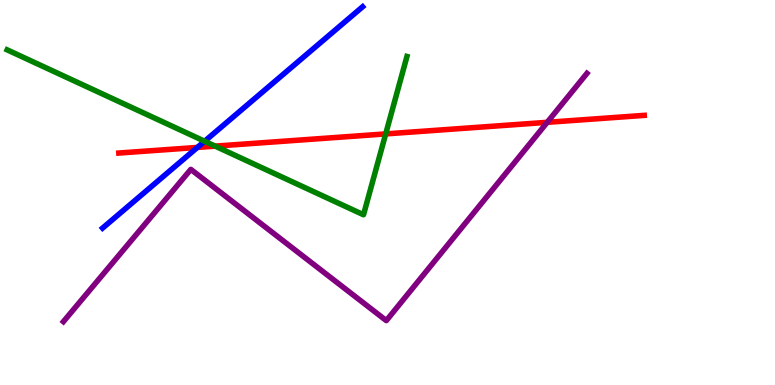[{'lines': ['blue', 'red'], 'intersections': [{'x': 2.55, 'y': 6.17}]}, {'lines': ['green', 'red'], 'intersections': [{'x': 2.78, 'y': 6.2}, {'x': 4.98, 'y': 6.52}]}, {'lines': ['purple', 'red'], 'intersections': [{'x': 7.06, 'y': 6.82}]}, {'lines': ['blue', 'green'], 'intersections': [{'x': 2.64, 'y': 6.33}]}, {'lines': ['blue', 'purple'], 'intersections': []}, {'lines': ['green', 'purple'], 'intersections': []}]